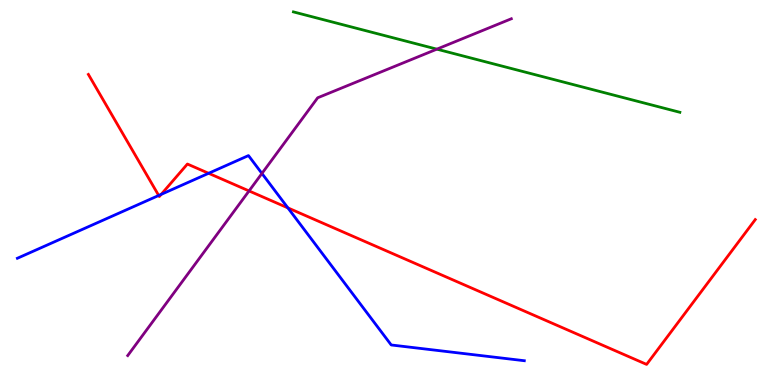[{'lines': ['blue', 'red'], 'intersections': [{'x': 2.05, 'y': 4.92}, {'x': 2.08, 'y': 4.95}, {'x': 2.69, 'y': 5.5}, {'x': 3.71, 'y': 4.6}]}, {'lines': ['green', 'red'], 'intersections': []}, {'lines': ['purple', 'red'], 'intersections': [{'x': 3.21, 'y': 5.04}]}, {'lines': ['blue', 'green'], 'intersections': []}, {'lines': ['blue', 'purple'], 'intersections': [{'x': 3.38, 'y': 5.5}]}, {'lines': ['green', 'purple'], 'intersections': [{'x': 5.64, 'y': 8.72}]}]